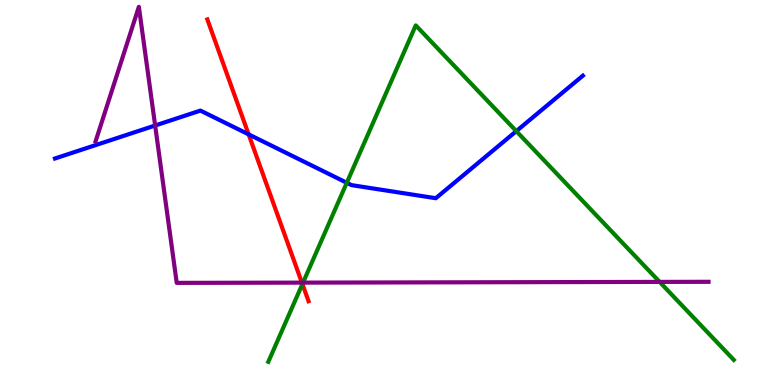[{'lines': ['blue', 'red'], 'intersections': [{'x': 3.21, 'y': 6.51}]}, {'lines': ['green', 'red'], 'intersections': [{'x': 3.9, 'y': 2.62}]}, {'lines': ['purple', 'red'], 'intersections': [{'x': 3.9, 'y': 2.66}]}, {'lines': ['blue', 'green'], 'intersections': [{'x': 4.47, 'y': 5.25}, {'x': 6.66, 'y': 6.59}]}, {'lines': ['blue', 'purple'], 'intersections': [{'x': 2.0, 'y': 6.74}]}, {'lines': ['green', 'purple'], 'intersections': [{'x': 3.91, 'y': 2.66}, {'x': 8.51, 'y': 2.68}]}]